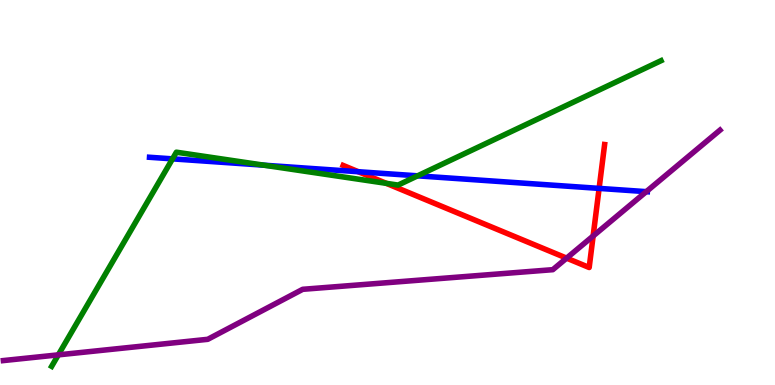[{'lines': ['blue', 'red'], 'intersections': [{'x': 4.62, 'y': 5.54}, {'x': 7.73, 'y': 5.11}]}, {'lines': ['green', 'red'], 'intersections': [{'x': 4.98, 'y': 5.24}]}, {'lines': ['purple', 'red'], 'intersections': [{'x': 7.31, 'y': 3.3}, {'x': 7.65, 'y': 3.87}]}, {'lines': ['blue', 'green'], 'intersections': [{'x': 2.23, 'y': 5.87}, {'x': 3.41, 'y': 5.71}, {'x': 5.39, 'y': 5.43}]}, {'lines': ['blue', 'purple'], 'intersections': [{'x': 8.34, 'y': 5.02}]}, {'lines': ['green', 'purple'], 'intersections': [{'x': 0.753, 'y': 0.783}]}]